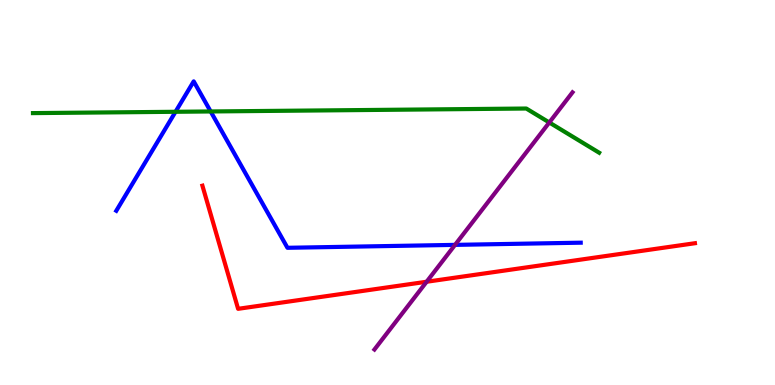[{'lines': ['blue', 'red'], 'intersections': []}, {'lines': ['green', 'red'], 'intersections': []}, {'lines': ['purple', 'red'], 'intersections': [{'x': 5.5, 'y': 2.68}]}, {'lines': ['blue', 'green'], 'intersections': [{'x': 2.26, 'y': 7.1}, {'x': 2.72, 'y': 7.1}]}, {'lines': ['blue', 'purple'], 'intersections': [{'x': 5.87, 'y': 3.64}]}, {'lines': ['green', 'purple'], 'intersections': [{'x': 7.09, 'y': 6.82}]}]